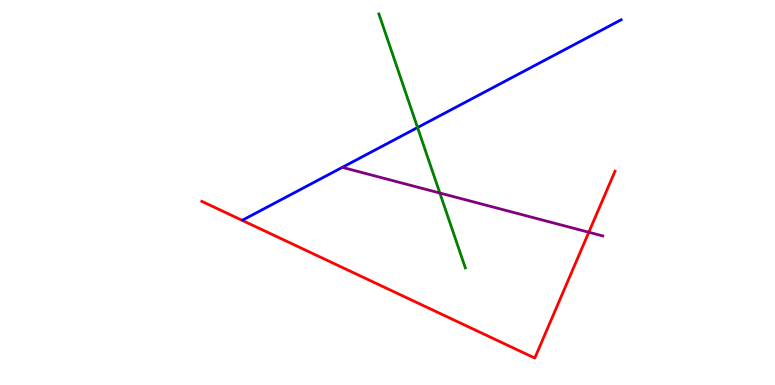[{'lines': ['blue', 'red'], 'intersections': []}, {'lines': ['green', 'red'], 'intersections': []}, {'lines': ['purple', 'red'], 'intersections': [{'x': 7.6, 'y': 3.97}]}, {'lines': ['blue', 'green'], 'intersections': [{'x': 5.39, 'y': 6.69}]}, {'lines': ['blue', 'purple'], 'intersections': []}, {'lines': ['green', 'purple'], 'intersections': [{'x': 5.68, 'y': 4.99}]}]